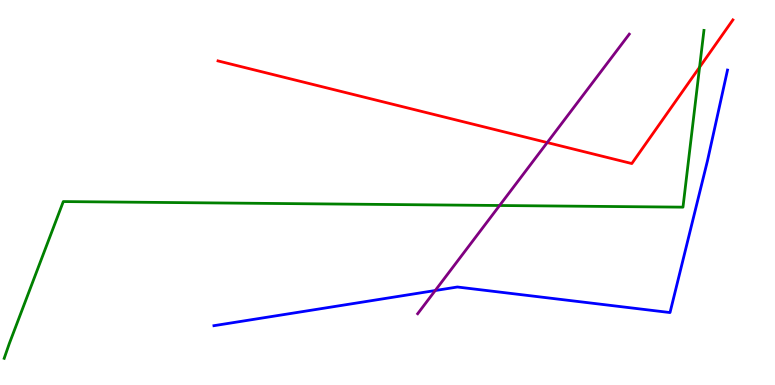[{'lines': ['blue', 'red'], 'intersections': []}, {'lines': ['green', 'red'], 'intersections': [{'x': 9.03, 'y': 8.25}]}, {'lines': ['purple', 'red'], 'intersections': [{'x': 7.06, 'y': 6.3}]}, {'lines': ['blue', 'green'], 'intersections': []}, {'lines': ['blue', 'purple'], 'intersections': [{'x': 5.62, 'y': 2.45}]}, {'lines': ['green', 'purple'], 'intersections': [{'x': 6.45, 'y': 4.66}]}]